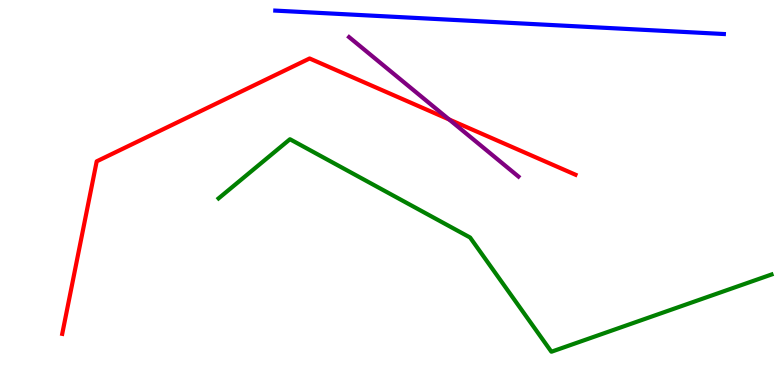[{'lines': ['blue', 'red'], 'intersections': []}, {'lines': ['green', 'red'], 'intersections': []}, {'lines': ['purple', 'red'], 'intersections': [{'x': 5.8, 'y': 6.9}]}, {'lines': ['blue', 'green'], 'intersections': []}, {'lines': ['blue', 'purple'], 'intersections': []}, {'lines': ['green', 'purple'], 'intersections': []}]